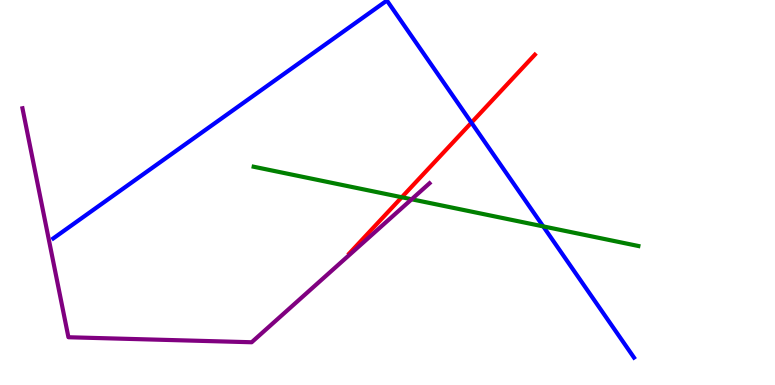[{'lines': ['blue', 'red'], 'intersections': [{'x': 6.08, 'y': 6.81}]}, {'lines': ['green', 'red'], 'intersections': [{'x': 5.18, 'y': 4.88}]}, {'lines': ['purple', 'red'], 'intersections': []}, {'lines': ['blue', 'green'], 'intersections': [{'x': 7.01, 'y': 4.12}]}, {'lines': ['blue', 'purple'], 'intersections': []}, {'lines': ['green', 'purple'], 'intersections': [{'x': 5.31, 'y': 4.82}]}]